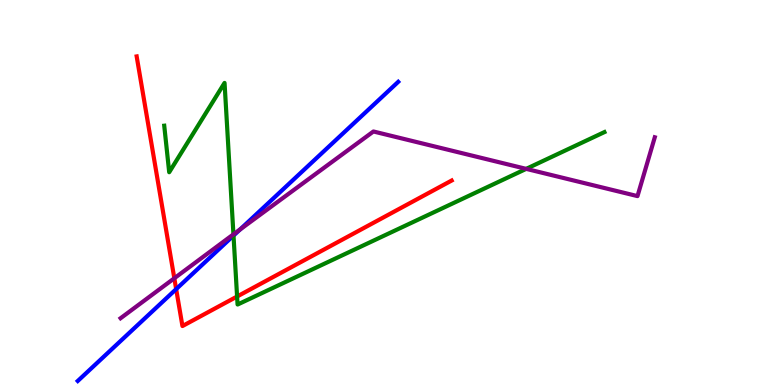[{'lines': ['blue', 'red'], 'intersections': [{'x': 2.27, 'y': 2.49}]}, {'lines': ['green', 'red'], 'intersections': [{'x': 3.06, 'y': 2.3}]}, {'lines': ['purple', 'red'], 'intersections': [{'x': 2.25, 'y': 2.77}]}, {'lines': ['blue', 'green'], 'intersections': [{'x': 3.01, 'y': 3.88}]}, {'lines': ['blue', 'purple'], 'intersections': [{'x': 3.1, 'y': 4.04}]}, {'lines': ['green', 'purple'], 'intersections': [{'x': 3.01, 'y': 3.91}, {'x': 6.79, 'y': 5.61}]}]